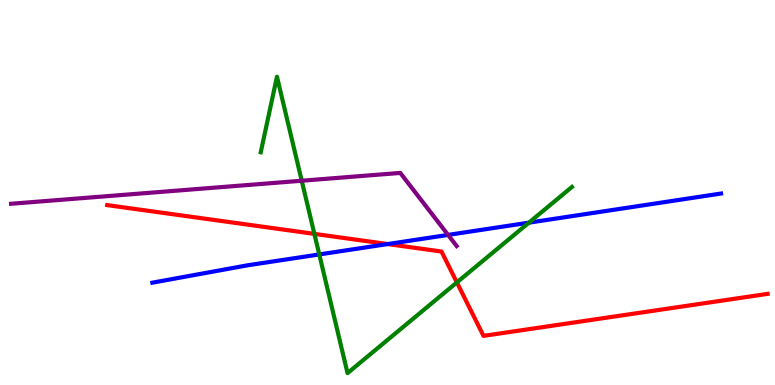[{'lines': ['blue', 'red'], 'intersections': [{'x': 5.0, 'y': 3.66}]}, {'lines': ['green', 'red'], 'intersections': [{'x': 4.06, 'y': 3.93}, {'x': 5.9, 'y': 2.66}]}, {'lines': ['purple', 'red'], 'intersections': []}, {'lines': ['blue', 'green'], 'intersections': [{'x': 4.12, 'y': 3.39}, {'x': 6.82, 'y': 4.22}]}, {'lines': ['blue', 'purple'], 'intersections': [{'x': 5.78, 'y': 3.9}]}, {'lines': ['green', 'purple'], 'intersections': [{'x': 3.89, 'y': 5.31}]}]